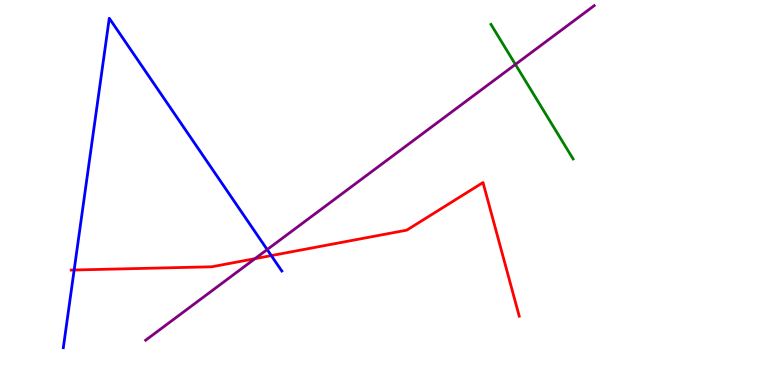[{'lines': ['blue', 'red'], 'intersections': [{'x': 0.957, 'y': 2.99}, {'x': 3.5, 'y': 3.36}]}, {'lines': ['green', 'red'], 'intersections': []}, {'lines': ['purple', 'red'], 'intersections': [{'x': 3.29, 'y': 3.28}]}, {'lines': ['blue', 'green'], 'intersections': []}, {'lines': ['blue', 'purple'], 'intersections': [{'x': 3.45, 'y': 3.52}]}, {'lines': ['green', 'purple'], 'intersections': [{'x': 6.65, 'y': 8.33}]}]